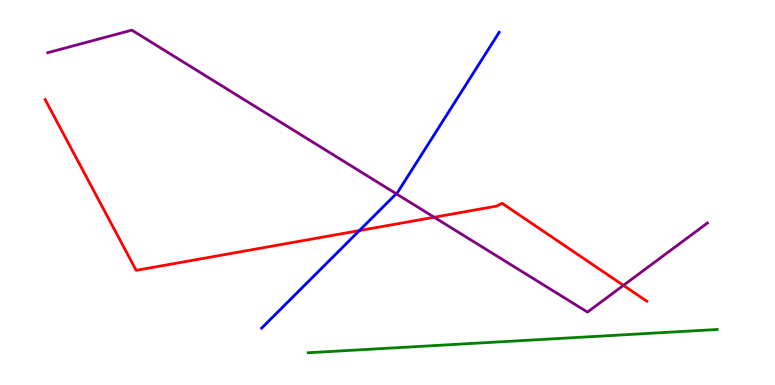[{'lines': ['blue', 'red'], 'intersections': [{'x': 4.64, 'y': 4.01}]}, {'lines': ['green', 'red'], 'intersections': []}, {'lines': ['purple', 'red'], 'intersections': [{'x': 5.6, 'y': 4.36}, {'x': 8.04, 'y': 2.59}]}, {'lines': ['blue', 'green'], 'intersections': []}, {'lines': ['blue', 'purple'], 'intersections': [{'x': 5.11, 'y': 4.97}]}, {'lines': ['green', 'purple'], 'intersections': []}]